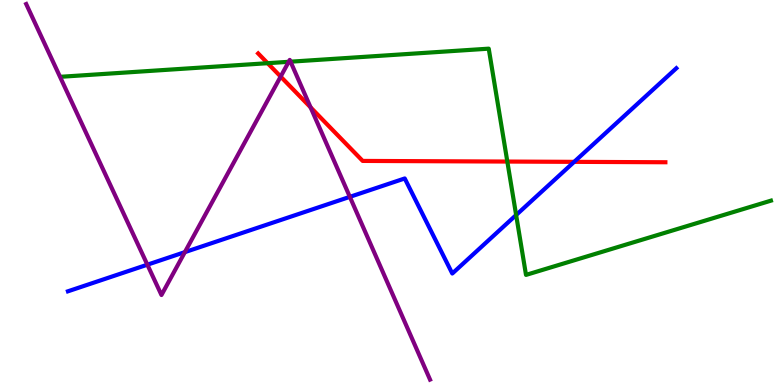[{'lines': ['blue', 'red'], 'intersections': [{'x': 7.41, 'y': 5.8}]}, {'lines': ['green', 'red'], 'intersections': [{'x': 3.45, 'y': 8.36}, {'x': 6.55, 'y': 5.8}]}, {'lines': ['purple', 'red'], 'intersections': [{'x': 3.62, 'y': 8.01}, {'x': 4.01, 'y': 7.21}]}, {'lines': ['blue', 'green'], 'intersections': [{'x': 6.66, 'y': 4.41}]}, {'lines': ['blue', 'purple'], 'intersections': [{'x': 1.9, 'y': 3.12}, {'x': 2.39, 'y': 3.45}, {'x': 4.51, 'y': 4.89}]}, {'lines': ['green', 'purple'], 'intersections': [{'x': 3.73, 'y': 8.39}, {'x': 3.75, 'y': 8.4}]}]